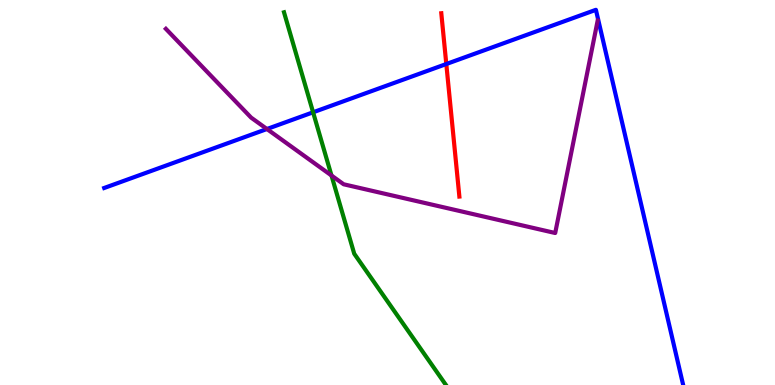[{'lines': ['blue', 'red'], 'intersections': [{'x': 5.76, 'y': 8.34}]}, {'lines': ['green', 'red'], 'intersections': []}, {'lines': ['purple', 'red'], 'intersections': []}, {'lines': ['blue', 'green'], 'intersections': [{'x': 4.04, 'y': 7.08}]}, {'lines': ['blue', 'purple'], 'intersections': [{'x': 3.44, 'y': 6.65}]}, {'lines': ['green', 'purple'], 'intersections': [{'x': 4.28, 'y': 5.44}]}]